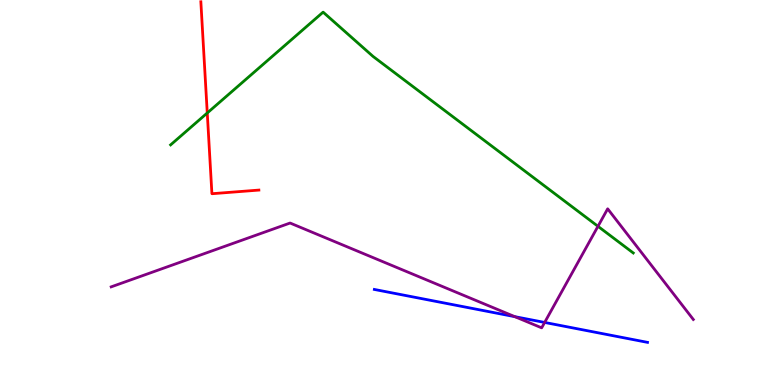[{'lines': ['blue', 'red'], 'intersections': []}, {'lines': ['green', 'red'], 'intersections': [{'x': 2.67, 'y': 7.07}]}, {'lines': ['purple', 'red'], 'intersections': []}, {'lines': ['blue', 'green'], 'intersections': []}, {'lines': ['blue', 'purple'], 'intersections': [{'x': 6.64, 'y': 1.77}, {'x': 7.03, 'y': 1.62}]}, {'lines': ['green', 'purple'], 'intersections': [{'x': 7.72, 'y': 4.12}]}]